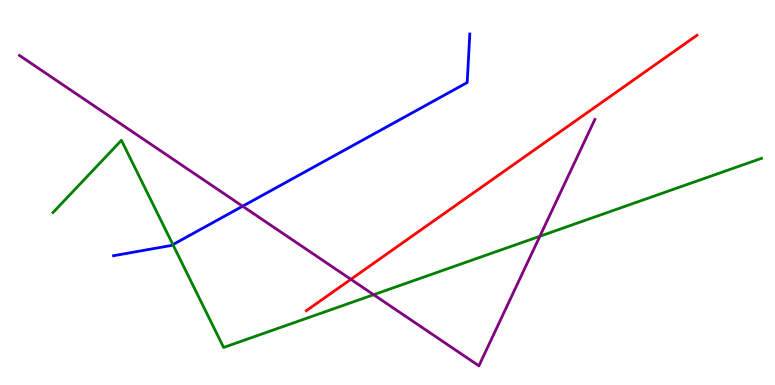[{'lines': ['blue', 'red'], 'intersections': []}, {'lines': ['green', 'red'], 'intersections': []}, {'lines': ['purple', 'red'], 'intersections': [{'x': 4.53, 'y': 2.74}]}, {'lines': ['blue', 'green'], 'intersections': [{'x': 2.23, 'y': 3.65}]}, {'lines': ['blue', 'purple'], 'intersections': [{'x': 3.13, 'y': 4.64}]}, {'lines': ['green', 'purple'], 'intersections': [{'x': 4.82, 'y': 2.35}, {'x': 6.97, 'y': 3.86}]}]